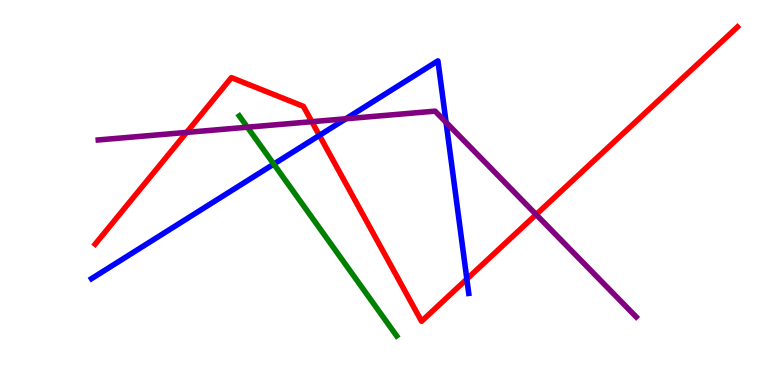[{'lines': ['blue', 'red'], 'intersections': [{'x': 4.12, 'y': 6.48}, {'x': 6.02, 'y': 2.75}]}, {'lines': ['green', 'red'], 'intersections': []}, {'lines': ['purple', 'red'], 'intersections': [{'x': 2.41, 'y': 6.56}, {'x': 4.02, 'y': 6.84}, {'x': 6.92, 'y': 4.43}]}, {'lines': ['blue', 'green'], 'intersections': [{'x': 3.53, 'y': 5.74}]}, {'lines': ['blue', 'purple'], 'intersections': [{'x': 4.46, 'y': 6.91}, {'x': 5.76, 'y': 6.82}]}, {'lines': ['green', 'purple'], 'intersections': [{'x': 3.19, 'y': 6.7}]}]